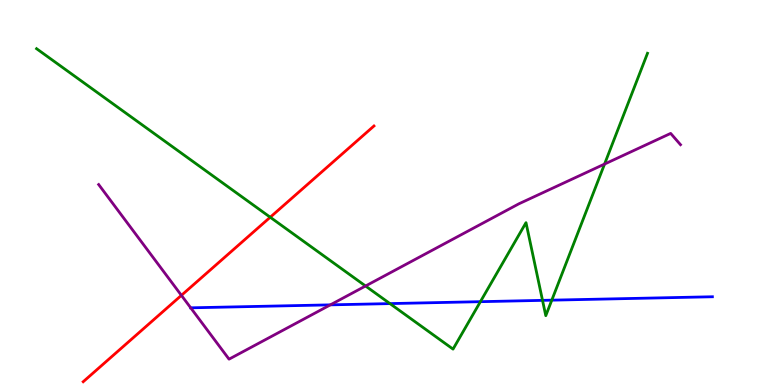[{'lines': ['blue', 'red'], 'intersections': []}, {'lines': ['green', 'red'], 'intersections': [{'x': 3.49, 'y': 4.36}]}, {'lines': ['purple', 'red'], 'intersections': [{'x': 2.34, 'y': 2.33}]}, {'lines': ['blue', 'green'], 'intersections': [{'x': 5.03, 'y': 2.11}, {'x': 6.2, 'y': 2.16}, {'x': 7.0, 'y': 2.2}, {'x': 7.12, 'y': 2.2}]}, {'lines': ['blue', 'purple'], 'intersections': [{'x': 2.46, 'y': 2.0}, {'x': 4.26, 'y': 2.08}]}, {'lines': ['green', 'purple'], 'intersections': [{'x': 4.72, 'y': 2.57}, {'x': 7.8, 'y': 5.74}]}]